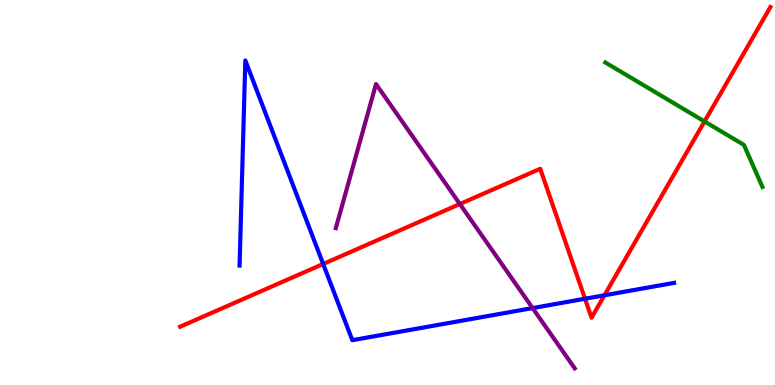[{'lines': ['blue', 'red'], 'intersections': [{'x': 4.17, 'y': 3.14}, {'x': 7.55, 'y': 2.24}, {'x': 7.8, 'y': 2.33}]}, {'lines': ['green', 'red'], 'intersections': [{'x': 9.09, 'y': 6.84}]}, {'lines': ['purple', 'red'], 'intersections': [{'x': 5.93, 'y': 4.7}]}, {'lines': ['blue', 'green'], 'intersections': []}, {'lines': ['blue', 'purple'], 'intersections': [{'x': 6.87, 'y': 2.0}]}, {'lines': ['green', 'purple'], 'intersections': []}]